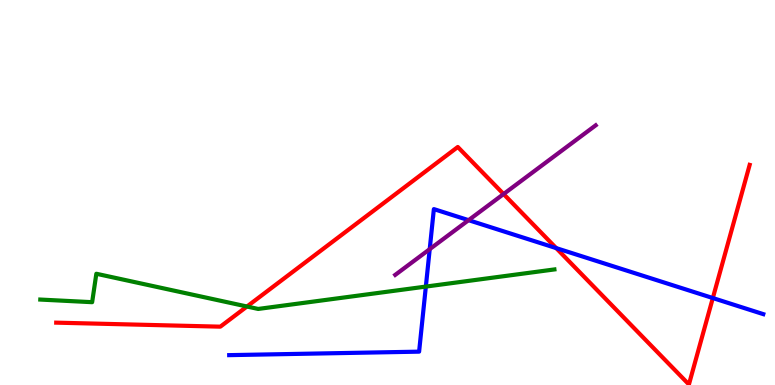[{'lines': ['blue', 'red'], 'intersections': [{'x': 7.18, 'y': 3.56}, {'x': 9.2, 'y': 2.26}]}, {'lines': ['green', 'red'], 'intersections': [{'x': 3.19, 'y': 2.04}]}, {'lines': ['purple', 'red'], 'intersections': [{'x': 6.5, 'y': 4.96}]}, {'lines': ['blue', 'green'], 'intersections': [{'x': 5.49, 'y': 2.56}]}, {'lines': ['blue', 'purple'], 'intersections': [{'x': 5.54, 'y': 3.53}, {'x': 6.05, 'y': 4.28}]}, {'lines': ['green', 'purple'], 'intersections': []}]